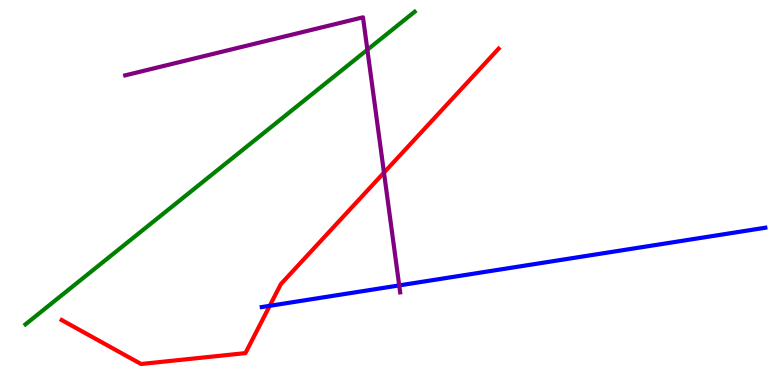[{'lines': ['blue', 'red'], 'intersections': [{'x': 3.48, 'y': 2.06}]}, {'lines': ['green', 'red'], 'intersections': []}, {'lines': ['purple', 'red'], 'intersections': [{'x': 4.95, 'y': 5.52}]}, {'lines': ['blue', 'green'], 'intersections': []}, {'lines': ['blue', 'purple'], 'intersections': [{'x': 5.15, 'y': 2.59}]}, {'lines': ['green', 'purple'], 'intersections': [{'x': 4.74, 'y': 8.71}]}]